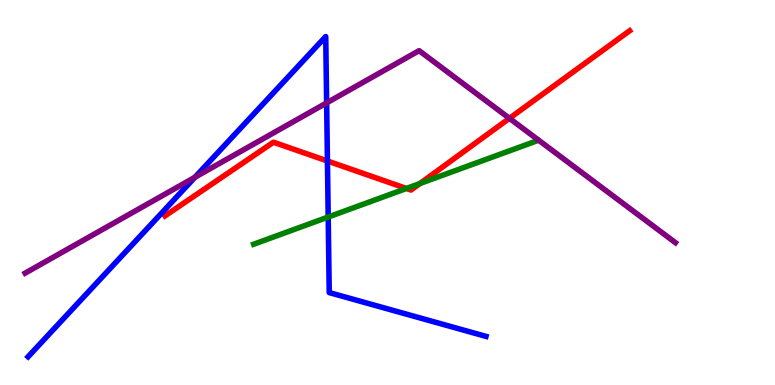[{'lines': ['blue', 'red'], 'intersections': [{'x': 4.22, 'y': 5.82}]}, {'lines': ['green', 'red'], 'intersections': [{'x': 5.24, 'y': 5.1}, {'x': 5.42, 'y': 5.23}]}, {'lines': ['purple', 'red'], 'intersections': [{'x': 6.57, 'y': 6.93}]}, {'lines': ['blue', 'green'], 'intersections': [{'x': 4.23, 'y': 4.36}]}, {'lines': ['blue', 'purple'], 'intersections': [{'x': 2.52, 'y': 5.4}, {'x': 4.21, 'y': 7.33}]}, {'lines': ['green', 'purple'], 'intersections': []}]